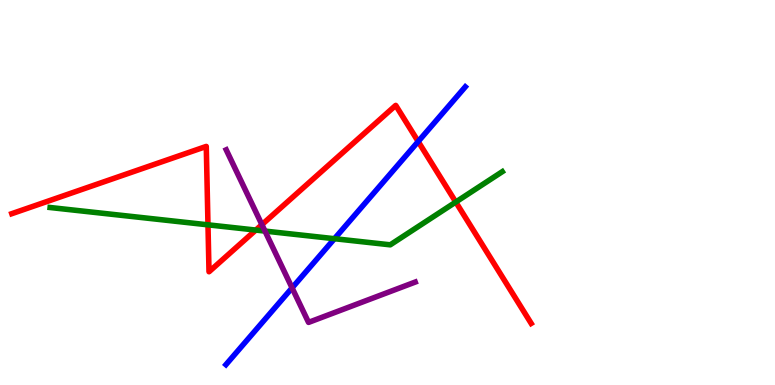[{'lines': ['blue', 'red'], 'intersections': [{'x': 5.4, 'y': 6.32}]}, {'lines': ['green', 'red'], 'intersections': [{'x': 2.68, 'y': 4.16}, {'x': 3.3, 'y': 4.02}, {'x': 5.88, 'y': 4.75}]}, {'lines': ['purple', 'red'], 'intersections': [{'x': 3.38, 'y': 4.17}]}, {'lines': ['blue', 'green'], 'intersections': [{'x': 4.32, 'y': 3.8}]}, {'lines': ['blue', 'purple'], 'intersections': [{'x': 3.77, 'y': 2.52}]}, {'lines': ['green', 'purple'], 'intersections': [{'x': 3.42, 'y': 4.0}]}]